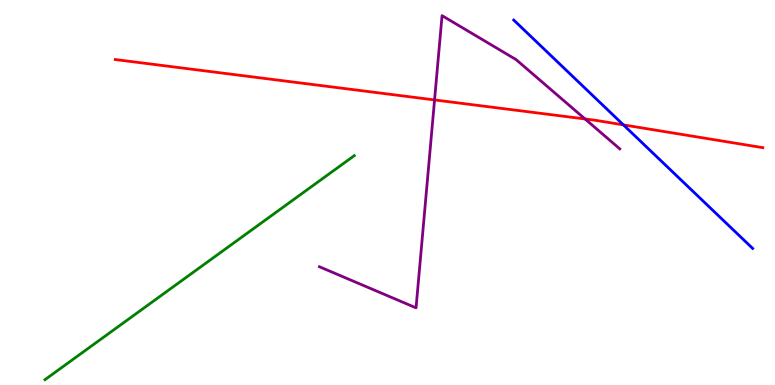[{'lines': ['blue', 'red'], 'intersections': [{'x': 8.04, 'y': 6.76}]}, {'lines': ['green', 'red'], 'intersections': []}, {'lines': ['purple', 'red'], 'intersections': [{'x': 5.61, 'y': 7.4}, {'x': 7.55, 'y': 6.91}]}, {'lines': ['blue', 'green'], 'intersections': []}, {'lines': ['blue', 'purple'], 'intersections': []}, {'lines': ['green', 'purple'], 'intersections': []}]